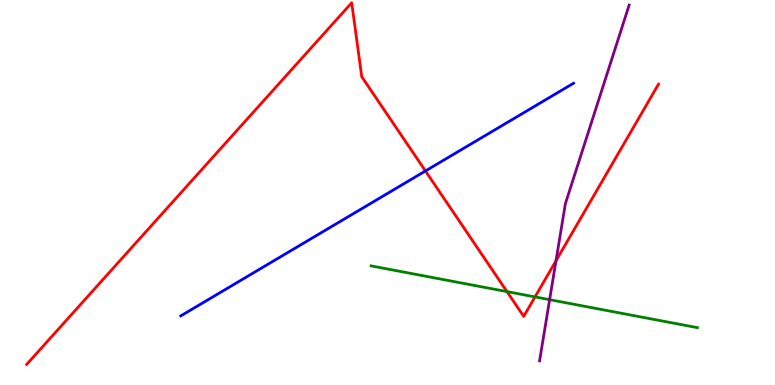[{'lines': ['blue', 'red'], 'intersections': [{'x': 5.49, 'y': 5.56}]}, {'lines': ['green', 'red'], 'intersections': [{'x': 6.54, 'y': 2.43}, {'x': 6.9, 'y': 2.29}]}, {'lines': ['purple', 'red'], 'intersections': [{'x': 7.17, 'y': 3.23}]}, {'lines': ['blue', 'green'], 'intersections': []}, {'lines': ['blue', 'purple'], 'intersections': []}, {'lines': ['green', 'purple'], 'intersections': [{'x': 7.09, 'y': 2.22}]}]